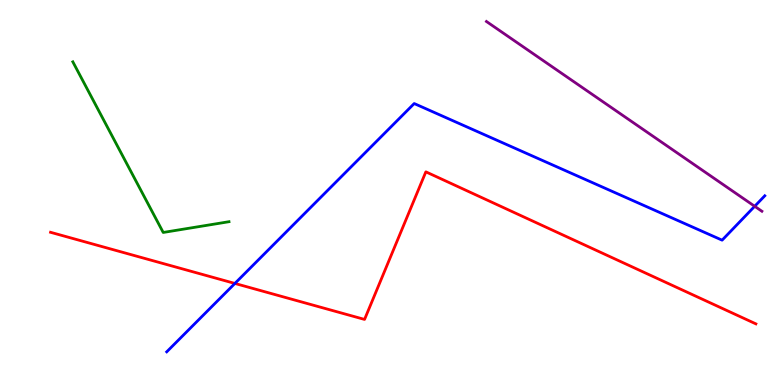[{'lines': ['blue', 'red'], 'intersections': [{'x': 3.03, 'y': 2.64}]}, {'lines': ['green', 'red'], 'intersections': []}, {'lines': ['purple', 'red'], 'intersections': []}, {'lines': ['blue', 'green'], 'intersections': []}, {'lines': ['blue', 'purple'], 'intersections': [{'x': 9.74, 'y': 4.64}]}, {'lines': ['green', 'purple'], 'intersections': []}]